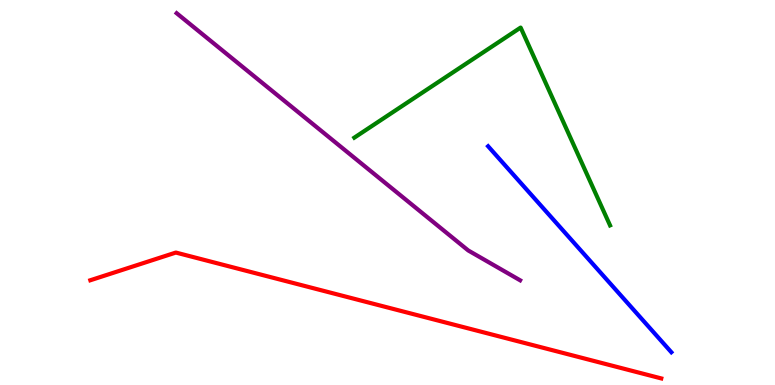[{'lines': ['blue', 'red'], 'intersections': []}, {'lines': ['green', 'red'], 'intersections': []}, {'lines': ['purple', 'red'], 'intersections': []}, {'lines': ['blue', 'green'], 'intersections': []}, {'lines': ['blue', 'purple'], 'intersections': []}, {'lines': ['green', 'purple'], 'intersections': []}]